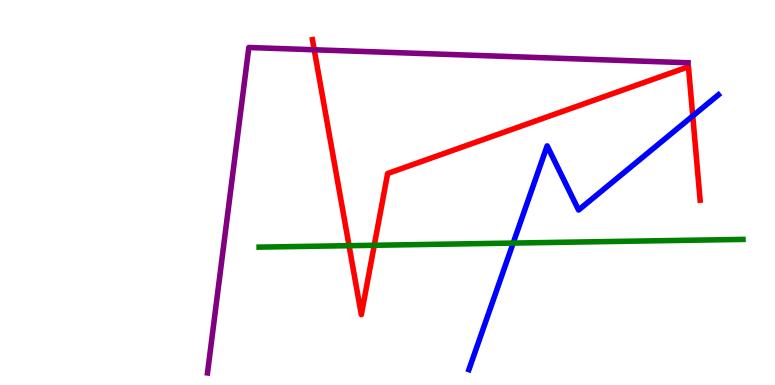[{'lines': ['blue', 'red'], 'intersections': [{'x': 8.94, 'y': 6.99}]}, {'lines': ['green', 'red'], 'intersections': [{'x': 4.5, 'y': 3.62}, {'x': 4.83, 'y': 3.63}]}, {'lines': ['purple', 'red'], 'intersections': [{'x': 4.05, 'y': 8.71}]}, {'lines': ['blue', 'green'], 'intersections': [{'x': 6.62, 'y': 3.69}]}, {'lines': ['blue', 'purple'], 'intersections': []}, {'lines': ['green', 'purple'], 'intersections': []}]